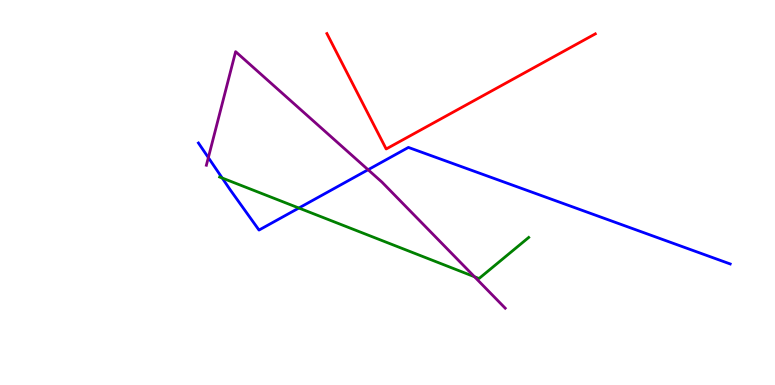[{'lines': ['blue', 'red'], 'intersections': []}, {'lines': ['green', 'red'], 'intersections': []}, {'lines': ['purple', 'red'], 'intersections': []}, {'lines': ['blue', 'green'], 'intersections': [{'x': 2.87, 'y': 5.38}, {'x': 3.86, 'y': 4.6}]}, {'lines': ['blue', 'purple'], 'intersections': [{'x': 2.69, 'y': 5.91}, {'x': 4.75, 'y': 5.59}]}, {'lines': ['green', 'purple'], 'intersections': [{'x': 6.12, 'y': 2.81}]}]